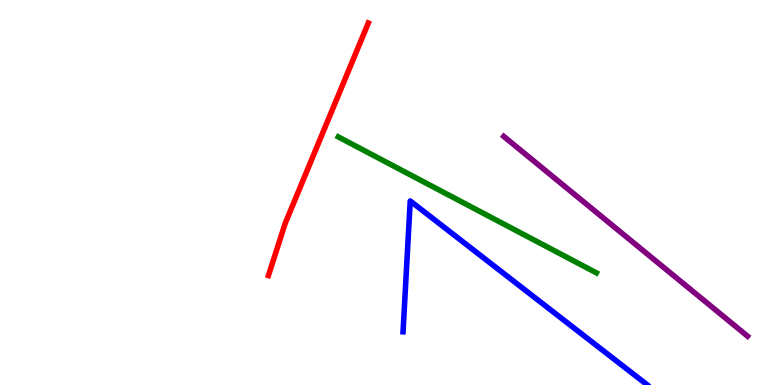[{'lines': ['blue', 'red'], 'intersections': []}, {'lines': ['green', 'red'], 'intersections': []}, {'lines': ['purple', 'red'], 'intersections': []}, {'lines': ['blue', 'green'], 'intersections': []}, {'lines': ['blue', 'purple'], 'intersections': []}, {'lines': ['green', 'purple'], 'intersections': []}]